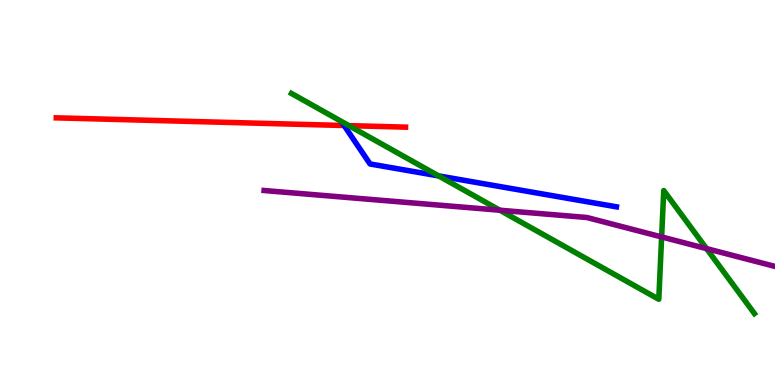[{'lines': ['blue', 'red'], 'intersections': [{'x': 4.44, 'y': 6.74}]}, {'lines': ['green', 'red'], 'intersections': [{'x': 4.5, 'y': 6.74}]}, {'lines': ['purple', 'red'], 'intersections': []}, {'lines': ['blue', 'green'], 'intersections': [{'x': 5.66, 'y': 5.43}]}, {'lines': ['blue', 'purple'], 'intersections': []}, {'lines': ['green', 'purple'], 'intersections': [{'x': 6.45, 'y': 4.54}, {'x': 8.54, 'y': 3.85}, {'x': 9.12, 'y': 3.54}]}]